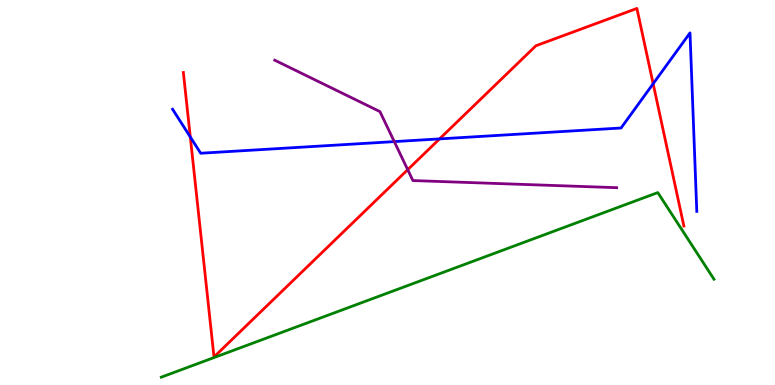[{'lines': ['blue', 'red'], 'intersections': [{'x': 2.46, 'y': 6.44}, {'x': 5.67, 'y': 6.39}, {'x': 8.43, 'y': 7.83}]}, {'lines': ['green', 'red'], 'intersections': []}, {'lines': ['purple', 'red'], 'intersections': [{'x': 5.26, 'y': 5.59}]}, {'lines': ['blue', 'green'], 'intersections': []}, {'lines': ['blue', 'purple'], 'intersections': [{'x': 5.09, 'y': 6.32}]}, {'lines': ['green', 'purple'], 'intersections': []}]